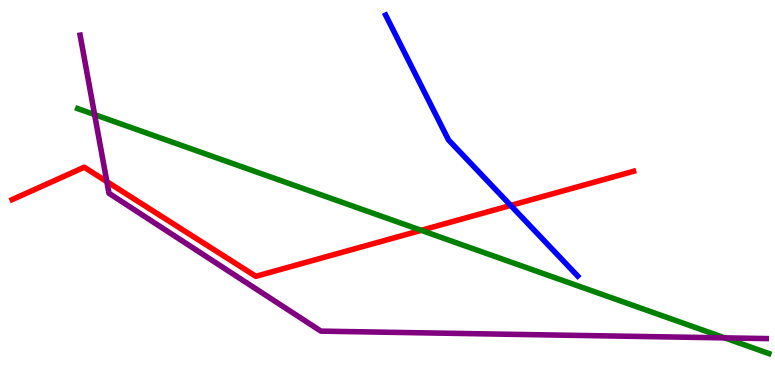[{'lines': ['blue', 'red'], 'intersections': [{'x': 6.59, 'y': 4.66}]}, {'lines': ['green', 'red'], 'intersections': [{'x': 5.43, 'y': 4.02}]}, {'lines': ['purple', 'red'], 'intersections': [{'x': 1.38, 'y': 5.28}]}, {'lines': ['blue', 'green'], 'intersections': []}, {'lines': ['blue', 'purple'], 'intersections': []}, {'lines': ['green', 'purple'], 'intersections': [{'x': 1.22, 'y': 7.02}, {'x': 9.35, 'y': 1.22}]}]